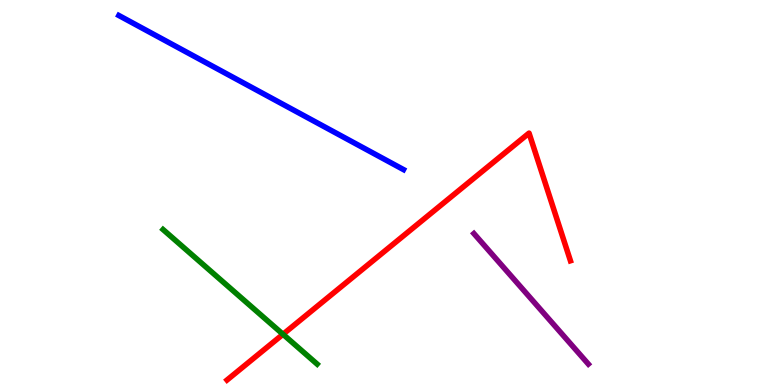[{'lines': ['blue', 'red'], 'intersections': []}, {'lines': ['green', 'red'], 'intersections': [{'x': 3.65, 'y': 1.32}]}, {'lines': ['purple', 'red'], 'intersections': []}, {'lines': ['blue', 'green'], 'intersections': []}, {'lines': ['blue', 'purple'], 'intersections': []}, {'lines': ['green', 'purple'], 'intersections': []}]